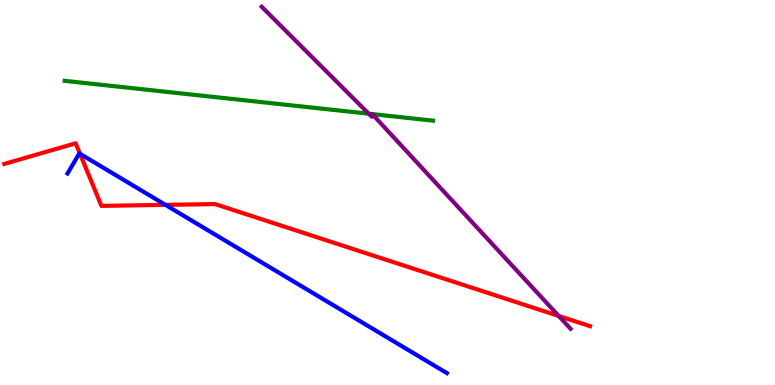[{'lines': ['blue', 'red'], 'intersections': [{'x': 1.03, 'y': 6.0}, {'x': 2.13, 'y': 4.68}]}, {'lines': ['green', 'red'], 'intersections': []}, {'lines': ['purple', 'red'], 'intersections': [{'x': 7.21, 'y': 1.79}]}, {'lines': ['blue', 'green'], 'intersections': []}, {'lines': ['blue', 'purple'], 'intersections': []}, {'lines': ['green', 'purple'], 'intersections': [{'x': 4.76, 'y': 7.05}]}]